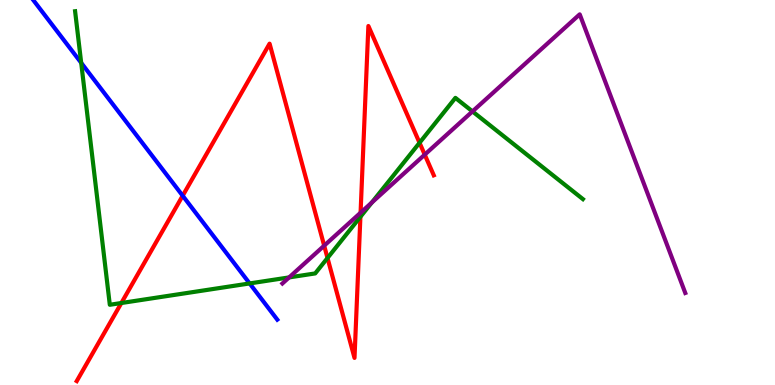[{'lines': ['blue', 'red'], 'intersections': [{'x': 2.36, 'y': 4.92}]}, {'lines': ['green', 'red'], 'intersections': [{'x': 1.57, 'y': 2.13}, {'x': 4.23, 'y': 3.3}, {'x': 4.65, 'y': 4.37}, {'x': 5.41, 'y': 6.29}]}, {'lines': ['purple', 'red'], 'intersections': [{'x': 4.18, 'y': 3.62}, {'x': 4.65, 'y': 4.47}, {'x': 5.48, 'y': 5.98}]}, {'lines': ['blue', 'green'], 'intersections': [{'x': 1.05, 'y': 8.37}, {'x': 3.22, 'y': 2.64}]}, {'lines': ['blue', 'purple'], 'intersections': []}, {'lines': ['green', 'purple'], 'intersections': [{'x': 3.73, 'y': 2.79}, {'x': 4.8, 'y': 4.74}, {'x': 6.1, 'y': 7.11}]}]